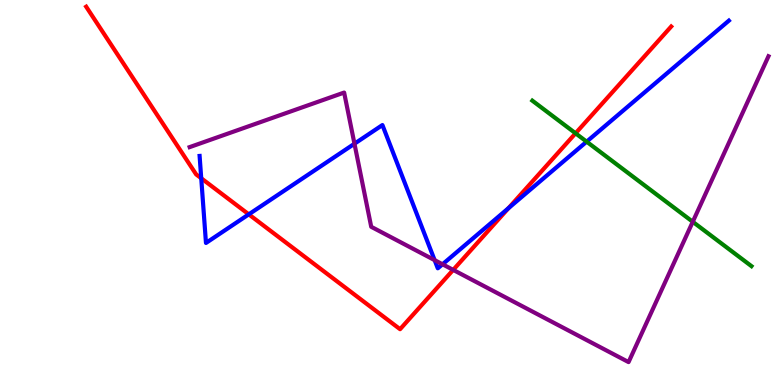[{'lines': ['blue', 'red'], 'intersections': [{'x': 2.6, 'y': 5.37}, {'x': 3.21, 'y': 4.43}, {'x': 6.56, 'y': 4.59}]}, {'lines': ['green', 'red'], 'intersections': [{'x': 7.43, 'y': 6.54}]}, {'lines': ['purple', 'red'], 'intersections': [{'x': 5.85, 'y': 2.99}]}, {'lines': ['blue', 'green'], 'intersections': [{'x': 7.57, 'y': 6.32}]}, {'lines': ['blue', 'purple'], 'intersections': [{'x': 4.57, 'y': 6.27}, {'x': 5.61, 'y': 3.24}, {'x': 5.71, 'y': 3.14}]}, {'lines': ['green', 'purple'], 'intersections': [{'x': 8.94, 'y': 4.24}]}]